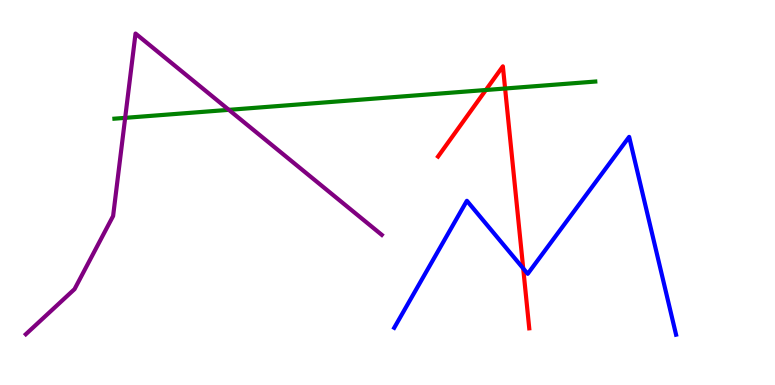[{'lines': ['blue', 'red'], 'intersections': [{'x': 6.75, 'y': 3.03}]}, {'lines': ['green', 'red'], 'intersections': [{'x': 6.27, 'y': 7.66}, {'x': 6.52, 'y': 7.7}]}, {'lines': ['purple', 'red'], 'intersections': []}, {'lines': ['blue', 'green'], 'intersections': []}, {'lines': ['blue', 'purple'], 'intersections': []}, {'lines': ['green', 'purple'], 'intersections': [{'x': 1.62, 'y': 6.94}, {'x': 2.95, 'y': 7.15}]}]